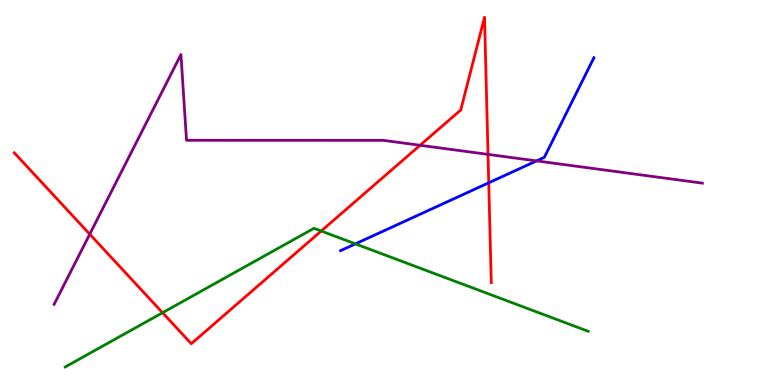[{'lines': ['blue', 'red'], 'intersections': [{'x': 6.31, 'y': 5.25}]}, {'lines': ['green', 'red'], 'intersections': [{'x': 2.1, 'y': 1.88}, {'x': 4.14, 'y': 4.0}]}, {'lines': ['purple', 'red'], 'intersections': [{'x': 1.16, 'y': 3.92}, {'x': 5.42, 'y': 6.23}, {'x': 6.3, 'y': 5.99}]}, {'lines': ['blue', 'green'], 'intersections': [{'x': 4.59, 'y': 3.67}]}, {'lines': ['blue', 'purple'], 'intersections': [{'x': 6.92, 'y': 5.82}]}, {'lines': ['green', 'purple'], 'intersections': []}]